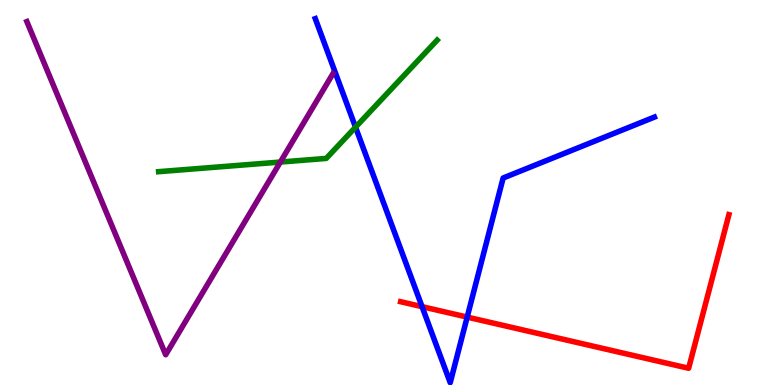[{'lines': ['blue', 'red'], 'intersections': [{'x': 5.45, 'y': 2.03}, {'x': 6.03, 'y': 1.76}]}, {'lines': ['green', 'red'], 'intersections': []}, {'lines': ['purple', 'red'], 'intersections': []}, {'lines': ['blue', 'green'], 'intersections': [{'x': 4.59, 'y': 6.7}]}, {'lines': ['blue', 'purple'], 'intersections': []}, {'lines': ['green', 'purple'], 'intersections': [{'x': 3.62, 'y': 5.79}]}]